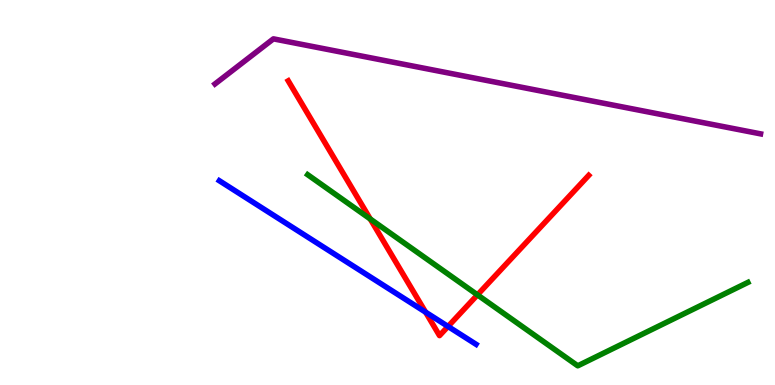[{'lines': ['blue', 'red'], 'intersections': [{'x': 5.49, 'y': 1.89}, {'x': 5.78, 'y': 1.52}]}, {'lines': ['green', 'red'], 'intersections': [{'x': 4.78, 'y': 4.31}, {'x': 6.16, 'y': 2.34}]}, {'lines': ['purple', 'red'], 'intersections': []}, {'lines': ['blue', 'green'], 'intersections': []}, {'lines': ['blue', 'purple'], 'intersections': []}, {'lines': ['green', 'purple'], 'intersections': []}]